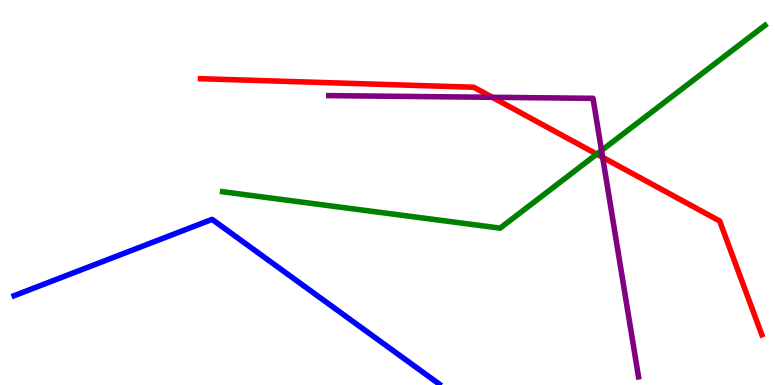[{'lines': ['blue', 'red'], 'intersections': []}, {'lines': ['green', 'red'], 'intersections': [{'x': 7.7, 'y': 6.0}]}, {'lines': ['purple', 'red'], 'intersections': [{'x': 6.35, 'y': 7.47}, {'x': 7.78, 'y': 5.91}]}, {'lines': ['blue', 'green'], 'intersections': []}, {'lines': ['blue', 'purple'], 'intersections': []}, {'lines': ['green', 'purple'], 'intersections': [{'x': 7.76, 'y': 6.09}]}]